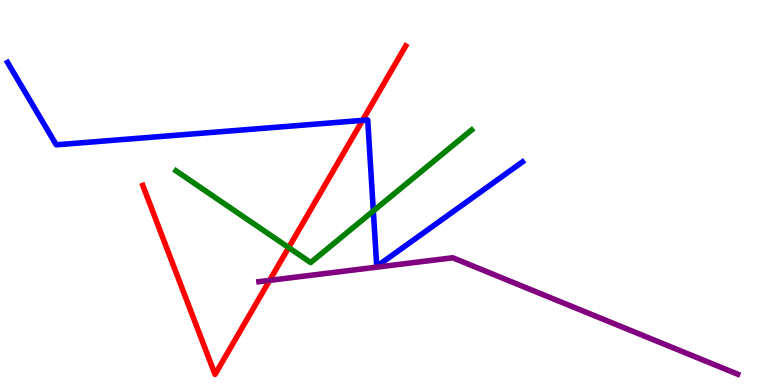[{'lines': ['blue', 'red'], 'intersections': [{'x': 4.68, 'y': 6.87}]}, {'lines': ['green', 'red'], 'intersections': [{'x': 3.72, 'y': 3.57}]}, {'lines': ['purple', 'red'], 'intersections': [{'x': 3.48, 'y': 2.72}]}, {'lines': ['blue', 'green'], 'intersections': [{'x': 4.82, 'y': 4.52}]}, {'lines': ['blue', 'purple'], 'intersections': []}, {'lines': ['green', 'purple'], 'intersections': []}]